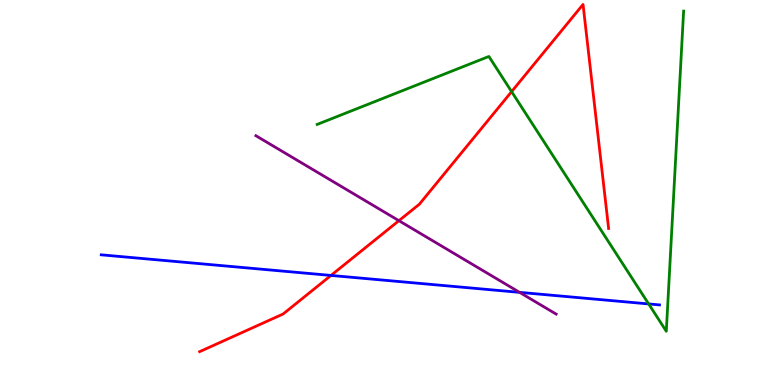[{'lines': ['blue', 'red'], 'intersections': [{'x': 4.27, 'y': 2.85}]}, {'lines': ['green', 'red'], 'intersections': [{'x': 6.6, 'y': 7.62}]}, {'lines': ['purple', 'red'], 'intersections': [{'x': 5.15, 'y': 4.27}]}, {'lines': ['blue', 'green'], 'intersections': [{'x': 8.37, 'y': 2.11}]}, {'lines': ['blue', 'purple'], 'intersections': [{'x': 6.7, 'y': 2.41}]}, {'lines': ['green', 'purple'], 'intersections': []}]